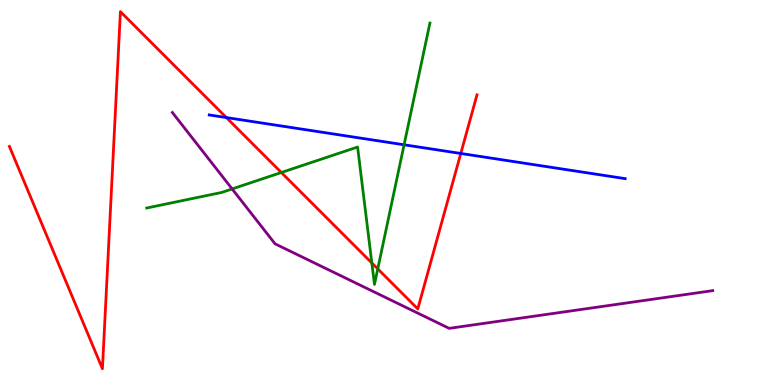[{'lines': ['blue', 'red'], 'intersections': [{'x': 2.92, 'y': 6.95}, {'x': 5.95, 'y': 6.01}]}, {'lines': ['green', 'red'], 'intersections': [{'x': 3.63, 'y': 5.52}, {'x': 4.8, 'y': 3.17}, {'x': 4.87, 'y': 3.02}]}, {'lines': ['purple', 'red'], 'intersections': []}, {'lines': ['blue', 'green'], 'intersections': [{'x': 5.21, 'y': 6.24}]}, {'lines': ['blue', 'purple'], 'intersections': []}, {'lines': ['green', 'purple'], 'intersections': [{'x': 3.0, 'y': 5.09}]}]